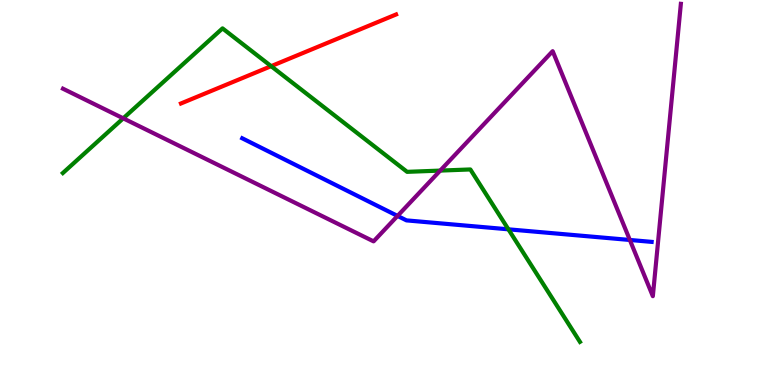[{'lines': ['blue', 'red'], 'intersections': []}, {'lines': ['green', 'red'], 'intersections': [{'x': 3.5, 'y': 8.28}]}, {'lines': ['purple', 'red'], 'intersections': []}, {'lines': ['blue', 'green'], 'intersections': [{'x': 6.56, 'y': 4.04}]}, {'lines': ['blue', 'purple'], 'intersections': [{'x': 5.13, 'y': 4.39}, {'x': 8.13, 'y': 3.77}]}, {'lines': ['green', 'purple'], 'intersections': [{'x': 1.59, 'y': 6.93}, {'x': 5.68, 'y': 5.57}]}]